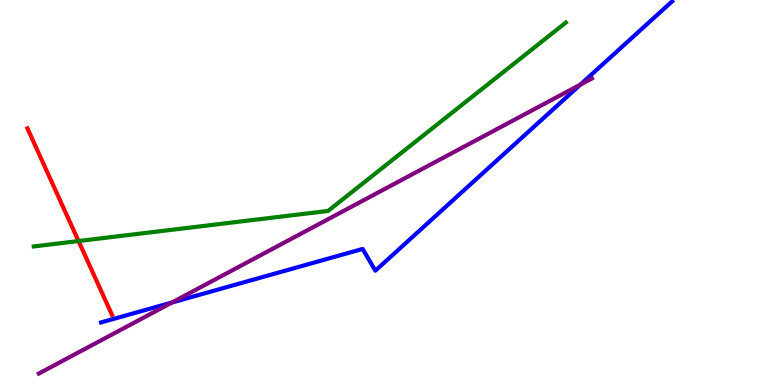[{'lines': ['blue', 'red'], 'intersections': []}, {'lines': ['green', 'red'], 'intersections': [{'x': 1.01, 'y': 3.74}]}, {'lines': ['purple', 'red'], 'intersections': []}, {'lines': ['blue', 'green'], 'intersections': []}, {'lines': ['blue', 'purple'], 'intersections': [{'x': 2.22, 'y': 2.14}, {'x': 7.49, 'y': 7.8}]}, {'lines': ['green', 'purple'], 'intersections': []}]